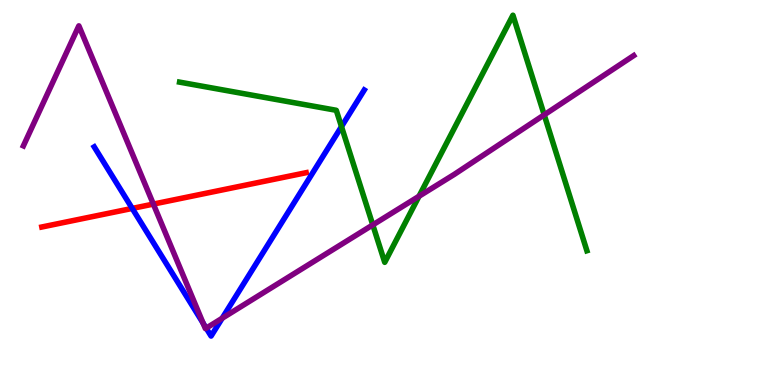[{'lines': ['blue', 'red'], 'intersections': [{'x': 1.71, 'y': 4.59}]}, {'lines': ['green', 'red'], 'intersections': []}, {'lines': ['purple', 'red'], 'intersections': [{'x': 1.98, 'y': 4.7}]}, {'lines': ['blue', 'green'], 'intersections': [{'x': 4.41, 'y': 6.71}]}, {'lines': ['blue', 'purple'], 'intersections': [{'x': 2.62, 'y': 1.61}, {'x': 2.66, 'y': 1.48}, {'x': 2.87, 'y': 1.73}]}, {'lines': ['green', 'purple'], 'intersections': [{'x': 4.81, 'y': 4.16}, {'x': 5.41, 'y': 4.9}, {'x': 7.02, 'y': 7.02}]}]